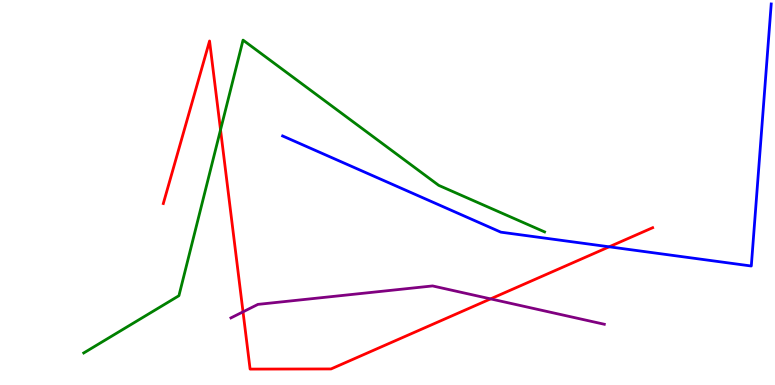[{'lines': ['blue', 'red'], 'intersections': [{'x': 7.86, 'y': 3.59}]}, {'lines': ['green', 'red'], 'intersections': [{'x': 2.85, 'y': 6.63}]}, {'lines': ['purple', 'red'], 'intersections': [{'x': 3.14, 'y': 1.9}, {'x': 6.33, 'y': 2.24}]}, {'lines': ['blue', 'green'], 'intersections': []}, {'lines': ['blue', 'purple'], 'intersections': []}, {'lines': ['green', 'purple'], 'intersections': []}]